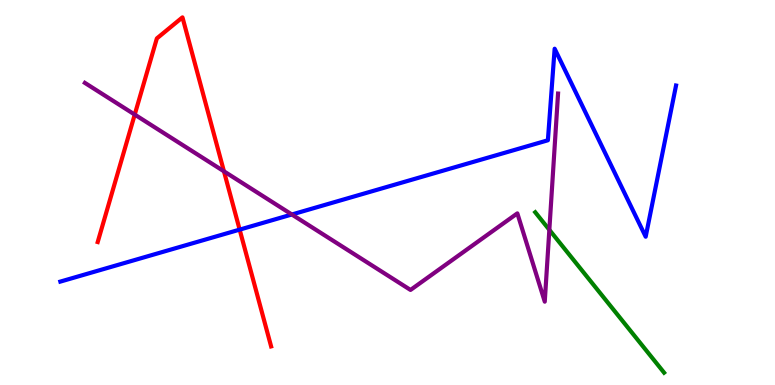[{'lines': ['blue', 'red'], 'intersections': [{'x': 3.09, 'y': 4.04}]}, {'lines': ['green', 'red'], 'intersections': []}, {'lines': ['purple', 'red'], 'intersections': [{'x': 1.74, 'y': 7.02}, {'x': 2.89, 'y': 5.55}]}, {'lines': ['blue', 'green'], 'intersections': []}, {'lines': ['blue', 'purple'], 'intersections': [{'x': 3.77, 'y': 4.43}]}, {'lines': ['green', 'purple'], 'intersections': [{'x': 7.09, 'y': 4.03}]}]